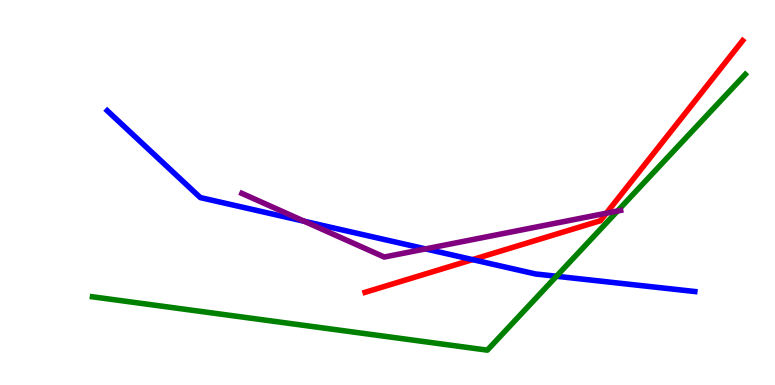[{'lines': ['blue', 'red'], 'intersections': [{'x': 6.1, 'y': 3.26}]}, {'lines': ['green', 'red'], 'intersections': []}, {'lines': ['purple', 'red'], 'intersections': [{'x': 7.82, 'y': 4.46}]}, {'lines': ['blue', 'green'], 'intersections': [{'x': 7.18, 'y': 2.82}]}, {'lines': ['blue', 'purple'], 'intersections': [{'x': 3.93, 'y': 4.25}, {'x': 5.49, 'y': 3.54}]}, {'lines': ['green', 'purple'], 'intersections': [{'x': 7.97, 'y': 4.52}]}]